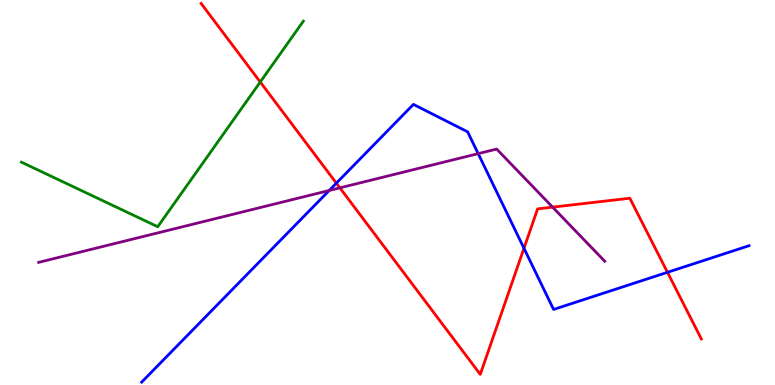[{'lines': ['blue', 'red'], 'intersections': [{'x': 4.34, 'y': 5.24}, {'x': 6.76, 'y': 3.55}, {'x': 8.61, 'y': 2.93}]}, {'lines': ['green', 'red'], 'intersections': [{'x': 3.36, 'y': 7.87}]}, {'lines': ['purple', 'red'], 'intersections': [{'x': 4.39, 'y': 5.12}, {'x': 7.13, 'y': 4.62}]}, {'lines': ['blue', 'green'], 'intersections': []}, {'lines': ['blue', 'purple'], 'intersections': [{'x': 4.25, 'y': 5.05}, {'x': 6.17, 'y': 6.01}]}, {'lines': ['green', 'purple'], 'intersections': []}]